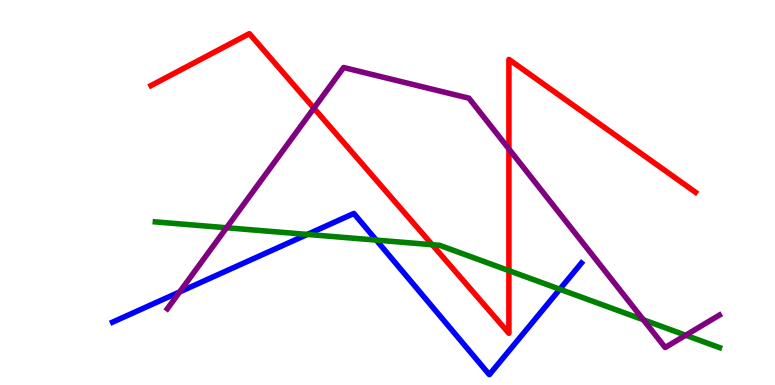[{'lines': ['blue', 'red'], 'intersections': []}, {'lines': ['green', 'red'], 'intersections': [{'x': 5.58, 'y': 3.64}, {'x': 6.57, 'y': 2.97}]}, {'lines': ['purple', 'red'], 'intersections': [{'x': 4.05, 'y': 7.19}, {'x': 6.57, 'y': 6.13}]}, {'lines': ['blue', 'green'], 'intersections': [{'x': 3.97, 'y': 3.91}, {'x': 4.86, 'y': 3.76}, {'x': 7.22, 'y': 2.49}]}, {'lines': ['blue', 'purple'], 'intersections': [{'x': 2.32, 'y': 2.42}]}, {'lines': ['green', 'purple'], 'intersections': [{'x': 2.92, 'y': 4.08}, {'x': 8.3, 'y': 1.69}, {'x': 8.85, 'y': 1.29}]}]